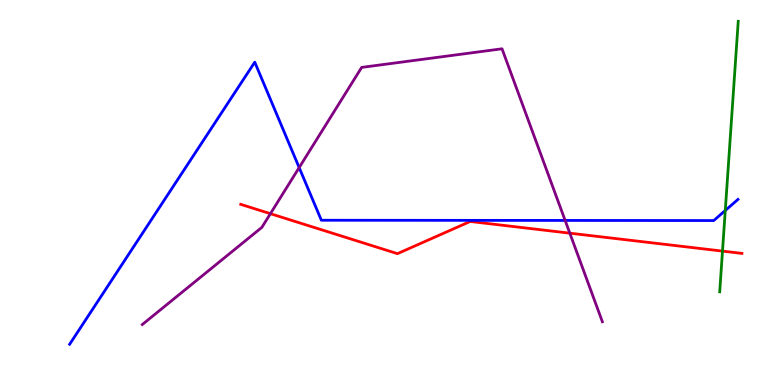[{'lines': ['blue', 'red'], 'intersections': []}, {'lines': ['green', 'red'], 'intersections': [{'x': 9.32, 'y': 3.48}]}, {'lines': ['purple', 'red'], 'intersections': [{'x': 3.49, 'y': 4.45}, {'x': 7.35, 'y': 3.94}]}, {'lines': ['blue', 'green'], 'intersections': [{'x': 9.36, 'y': 4.53}]}, {'lines': ['blue', 'purple'], 'intersections': [{'x': 3.86, 'y': 5.65}, {'x': 7.29, 'y': 4.27}]}, {'lines': ['green', 'purple'], 'intersections': []}]